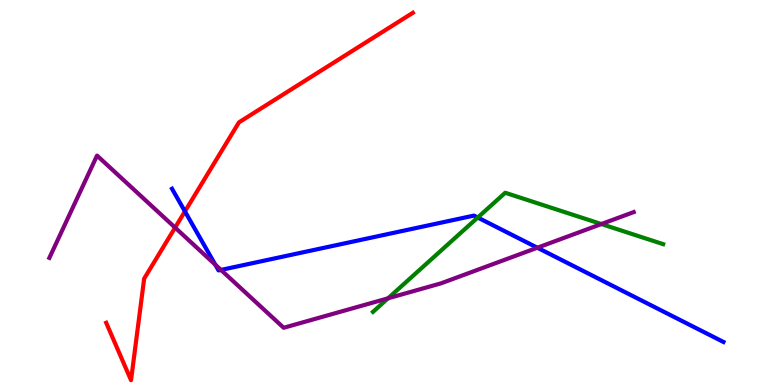[{'lines': ['blue', 'red'], 'intersections': [{'x': 2.39, 'y': 4.51}]}, {'lines': ['green', 'red'], 'intersections': []}, {'lines': ['purple', 'red'], 'intersections': [{'x': 2.26, 'y': 4.09}]}, {'lines': ['blue', 'green'], 'intersections': [{'x': 6.16, 'y': 4.35}]}, {'lines': ['blue', 'purple'], 'intersections': [{'x': 2.78, 'y': 3.13}, {'x': 2.85, 'y': 2.99}, {'x': 6.93, 'y': 3.57}]}, {'lines': ['green', 'purple'], 'intersections': [{'x': 5.01, 'y': 2.25}, {'x': 7.76, 'y': 4.18}]}]